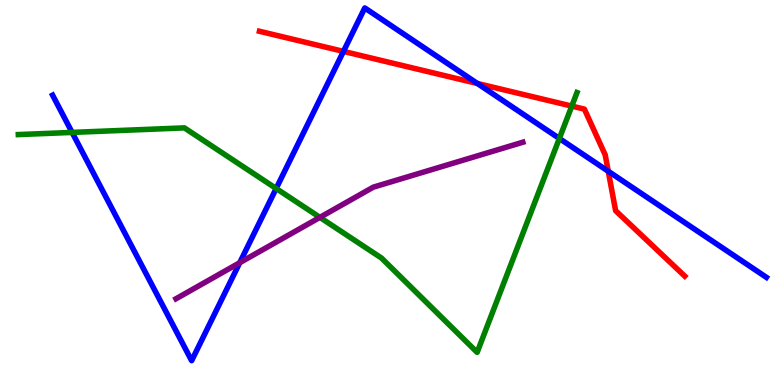[{'lines': ['blue', 'red'], 'intersections': [{'x': 4.43, 'y': 8.67}, {'x': 6.16, 'y': 7.83}, {'x': 7.85, 'y': 5.55}]}, {'lines': ['green', 'red'], 'intersections': [{'x': 7.38, 'y': 7.24}]}, {'lines': ['purple', 'red'], 'intersections': []}, {'lines': ['blue', 'green'], 'intersections': [{'x': 0.93, 'y': 6.56}, {'x': 3.56, 'y': 5.1}, {'x': 7.22, 'y': 6.4}]}, {'lines': ['blue', 'purple'], 'intersections': [{'x': 3.09, 'y': 3.18}]}, {'lines': ['green', 'purple'], 'intersections': [{'x': 4.13, 'y': 4.35}]}]